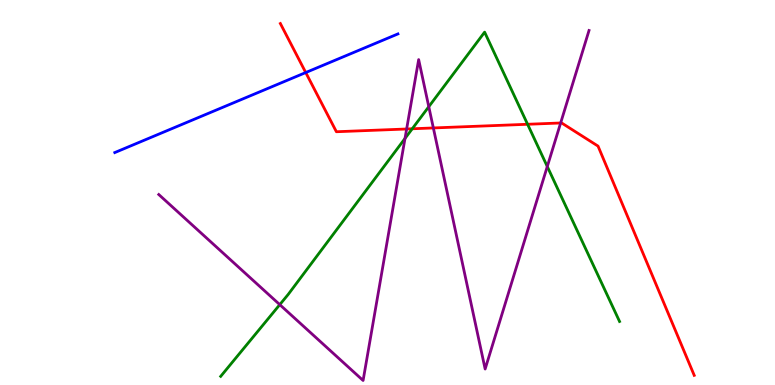[{'lines': ['blue', 'red'], 'intersections': [{'x': 3.95, 'y': 8.12}]}, {'lines': ['green', 'red'], 'intersections': [{'x': 5.32, 'y': 6.66}, {'x': 6.81, 'y': 6.77}]}, {'lines': ['purple', 'red'], 'intersections': [{'x': 5.25, 'y': 6.65}, {'x': 5.59, 'y': 6.68}, {'x': 7.23, 'y': 6.81}]}, {'lines': ['blue', 'green'], 'intersections': []}, {'lines': ['blue', 'purple'], 'intersections': []}, {'lines': ['green', 'purple'], 'intersections': [{'x': 3.61, 'y': 2.09}, {'x': 5.23, 'y': 6.4}, {'x': 5.53, 'y': 7.23}, {'x': 7.06, 'y': 5.68}]}]